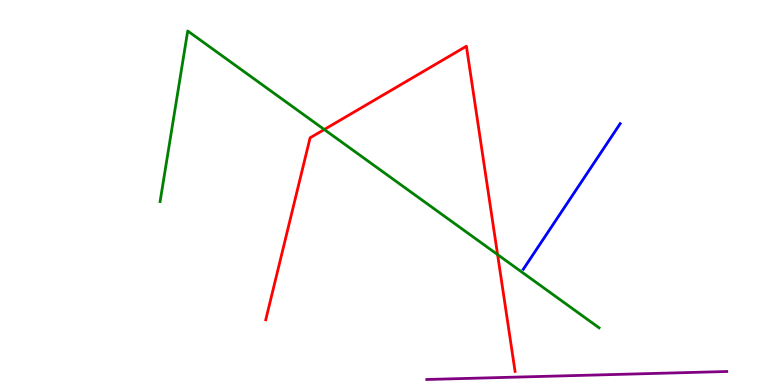[{'lines': ['blue', 'red'], 'intersections': []}, {'lines': ['green', 'red'], 'intersections': [{'x': 4.18, 'y': 6.64}, {'x': 6.42, 'y': 3.39}]}, {'lines': ['purple', 'red'], 'intersections': []}, {'lines': ['blue', 'green'], 'intersections': []}, {'lines': ['blue', 'purple'], 'intersections': []}, {'lines': ['green', 'purple'], 'intersections': []}]